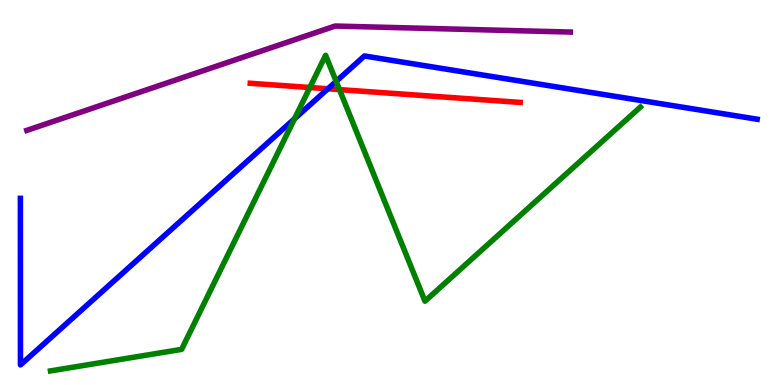[{'lines': ['blue', 'red'], 'intersections': [{'x': 4.23, 'y': 7.69}]}, {'lines': ['green', 'red'], 'intersections': [{'x': 4.0, 'y': 7.73}, {'x': 4.38, 'y': 7.67}]}, {'lines': ['purple', 'red'], 'intersections': []}, {'lines': ['blue', 'green'], 'intersections': [{'x': 3.8, 'y': 6.92}, {'x': 4.34, 'y': 7.89}]}, {'lines': ['blue', 'purple'], 'intersections': []}, {'lines': ['green', 'purple'], 'intersections': []}]